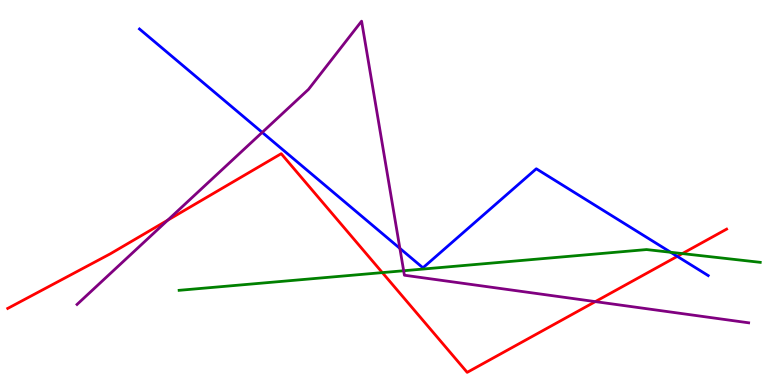[{'lines': ['blue', 'red'], 'intersections': [{'x': 8.74, 'y': 3.34}]}, {'lines': ['green', 'red'], 'intersections': [{'x': 4.93, 'y': 2.92}, {'x': 8.8, 'y': 3.41}]}, {'lines': ['purple', 'red'], 'intersections': [{'x': 2.16, 'y': 4.28}, {'x': 7.68, 'y': 2.17}]}, {'lines': ['blue', 'green'], 'intersections': [{'x': 8.65, 'y': 3.45}]}, {'lines': ['blue', 'purple'], 'intersections': [{'x': 3.38, 'y': 6.56}, {'x': 5.16, 'y': 3.55}]}, {'lines': ['green', 'purple'], 'intersections': [{'x': 5.21, 'y': 2.97}]}]